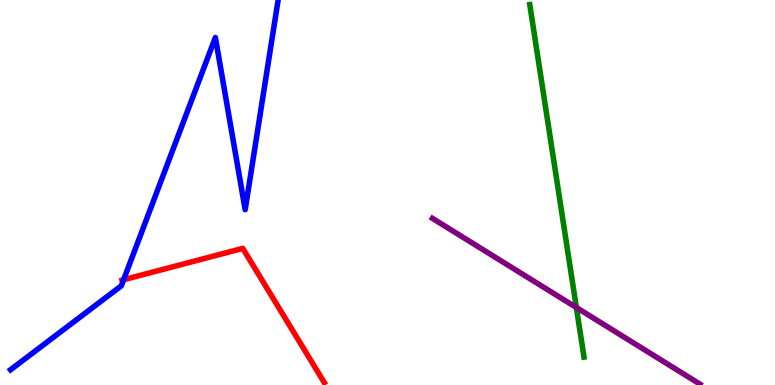[{'lines': ['blue', 'red'], 'intersections': [{'x': 1.6, 'y': 2.73}]}, {'lines': ['green', 'red'], 'intersections': []}, {'lines': ['purple', 'red'], 'intersections': []}, {'lines': ['blue', 'green'], 'intersections': []}, {'lines': ['blue', 'purple'], 'intersections': []}, {'lines': ['green', 'purple'], 'intersections': [{'x': 7.44, 'y': 2.01}]}]